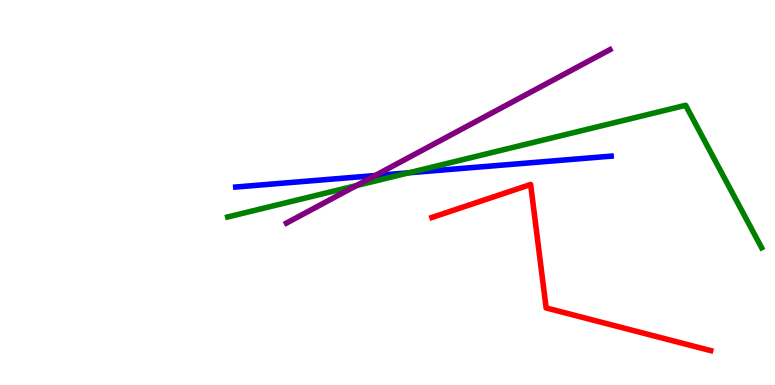[{'lines': ['blue', 'red'], 'intersections': []}, {'lines': ['green', 'red'], 'intersections': []}, {'lines': ['purple', 'red'], 'intersections': []}, {'lines': ['blue', 'green'], 'intersections': [{'x': 5.28, 'y': 5.51}]}, {'lines': ['blue', 'purple'], 'intersections': [{'x': 4.84, 'y': 5.44}]}, {'lines': ['green', 'purple'], 'intersections': [{'x': 4.6, 'y': 5.18}]}]